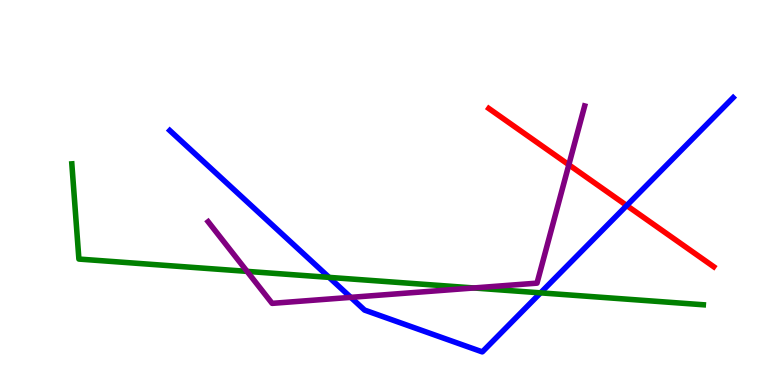[{'lines': ['blue', 'red'], 'intersections': [{'x': 8.09, 'y': 4.66}]}, {'lines': ['green', 'red'], 'intersections': []}, {'lines': ['purple', 'red'], 'intersections': [{'x': 7.34, 'y': 5.72}]}, {'lines': ['blue', 'green'], 'intersections': [{'x': 4.25, 'y': 2.8}, {'x': 6.97, 'y': 2.39}]}, {'lines': ['blue', 'purple'], 'intersections': [{'x': 4.53, 'y': 2.28}]}, {'lines': ['green', 'purple'], 'intersections': [{'x': 3.19, 'y': 2.95}, {'x': 6.11, 'y': 2.52}]}]